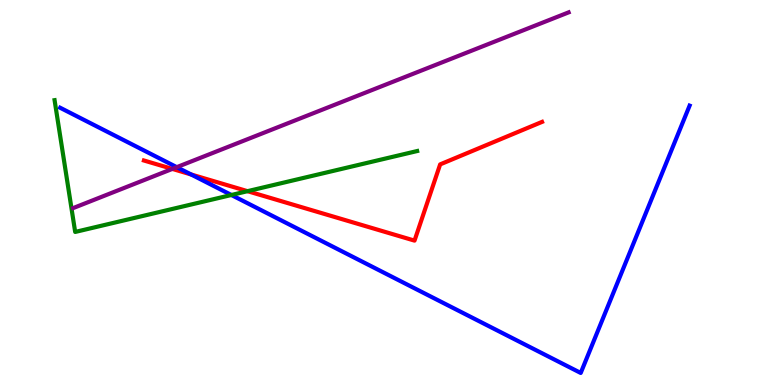[{'lines': ['blue', 'red'], 'intersections': [{'x': 2.47, 'y': 5.47}]}, {'lines': ['green', 'red'], 'intersections': [{'x': 3.19, 'y': 5.03}]}, {'lines': ['purple', 'red'], 'intersections': [{'x': 2.22, 'y': 5.61}]}, {'lines': ['blue', 'green'], 'intersections': [{'x': 2.99, 'y': 4.94}]}, {'lines': ['blue', 'purple'], 'intersections': [{'x': 2.28, 'y': 5.66}]}, {'lines': ['green', 'purple'], 'intersections': []}]